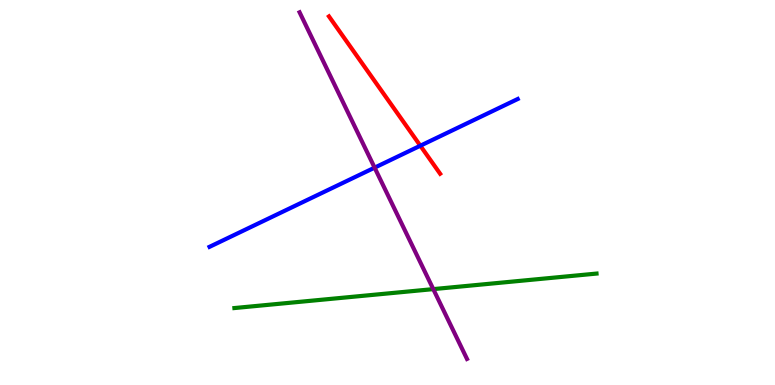[{'lines': ['blue', 'red'], 'intersections': [{'x': 5.42, 'y': 6.21}]}, {'lines': ['green', 'red'], 'intersections': []}, {'lines': ['purple', 'red'], 'intersections': []}, {'lines': ['blue', 'green'], 'intersections': []}, {'lines': ['blue', 'purple'], 'intersections': [{'x': 4.83, 'y': 5.65}]}, {'lines': ['green', 'purple'], 'intersections': [{'x': 5.59, 'y': 2.49}]}]